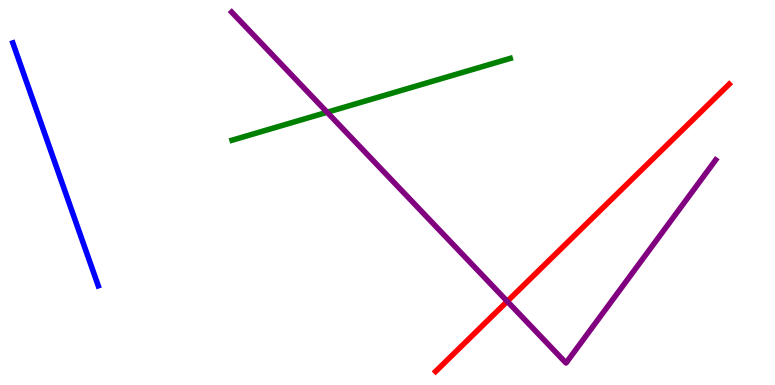[{'lines': ['blue', 'red'], 'intersections': []}, {'lines': ['green', 'red'], 'intersections': []}, {'lines': ['purple', 'red'], 'intersections': [{'x': 6.55, 'y': 2.17}]}, {'lines': ['blue', 'green'], 'intersections': []}, {'lines': ['blue', 'purple'], 'intersections': []}, {'lines': ['green', 'purple'], 'intersections': [{'x': 4.22, 'y': 7.08}]}]